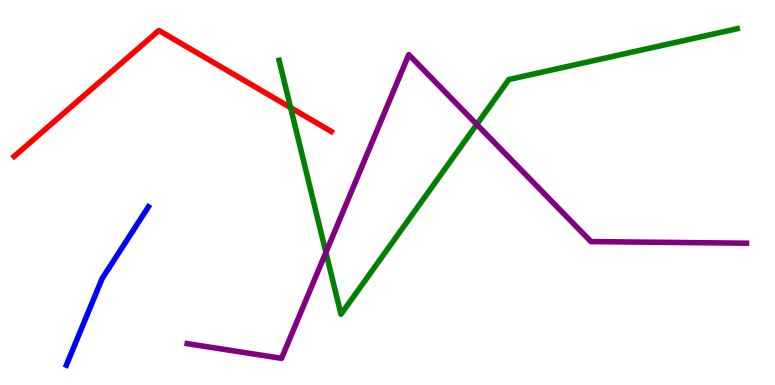[{'lines': ['blue', 'red'], 'intersections': []}, {'lines': ['green', 'red'], 'intersections': [{'x': 3.75, 'y': 7.2}]}, {'lines': ['purple', 'red'], 'intersections': []}, {'lines': ['blue', 'green'], 'intersections': []}, {'lines': ['blue', 'purple'], 'intersections': []}, {'lines': ['green', 'purple'], 'intersections': [{'x': 4.21, 'y': 3.44}, {'x': 6.15, 'y': 6.77}]}]